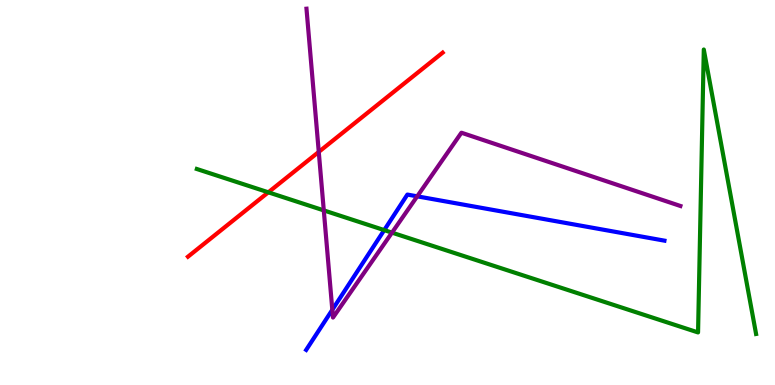[{'lines': ['blue', 'red'], 'intersections': []}, {'lines': ['green', 'red'], 'intersections': [{'x': 3.46, 'y': 5.0}]}, {'lines': ['purple', 'red'], 'intersections': [{'x': 4.11, 'y': 6.05}]}, {'lines': ['blue', 'green'], 'intersections': [{'x': 4.96, 'y': 4.02}]}, {'lines': ['blue', 'purple'], 'intersections': [{'x': 4.29, 'y': 1.95}, {'x': 5.38, 'y': 4.9}]}, {'lines': ['green', 'purple'], 'intersections': [{'x': 4.18, 'y': 4.54}, {'x': 5.06, 'y': 3.96}]}]